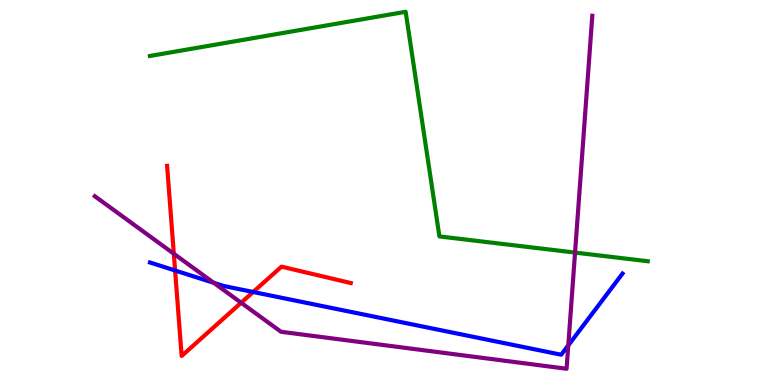[{'lines': ['blue', 'red'], 'intersections': [{'x': 2.26, 'y': 2.97}, {'x': 3.27, 'y': 2.42}]}, {'lines': ['green', 'red'], 'intersections': []}, {'lines': ['purple', 'red'], 'intersections': [{'x': 2.24, 'y': 3.41}, {'x': 3.11, 'y': 2.14}]}, {'lines': ['blue', 'green'], 'intersections': []}, {'lines': ['blue', 'purple'], 'intersections': [{'x': 2.76, 'y': 2.65}, {'x': 7.33, 'y': 1.03}]}, {'lines': ['green', 'purple'], 'intersections': [{'x': 7.42, 'y': 3.44}]}]